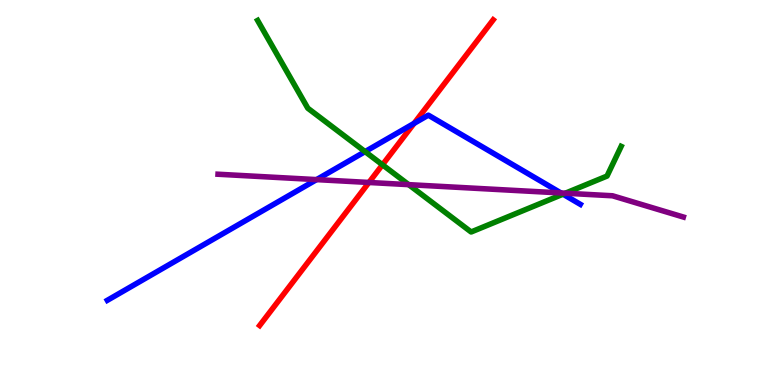[{'lines': ['blue', 'red'], 'intersections': [{'x': 5.34, 'y': 6.8}]}, {'lines': ['green', 'red'], 'intersections': [{'x': 4.93, 'y': 5.72}]}, {'lines': ['purple', 'red'], 'intersections': [{'x': 4.76, 'y': 5.26}]}, {'lines': ['blue', 'green'], 'intersections': [{'x': 4.71, 'y': 6.06}, {'x': 7.26, 'y': 4.96}]}, {'lines': ['blue', 'purple'], 'intersections': [{'x': 4.08, 'y': 5.33}, {'x': 7.24, 'y': 4.99}]}, {'lines': ['green', 'purple'], 'intersections': [{'x': 5.27, 'y': 5.2}, {'x': 7.3, 'y': 4.98}]}]